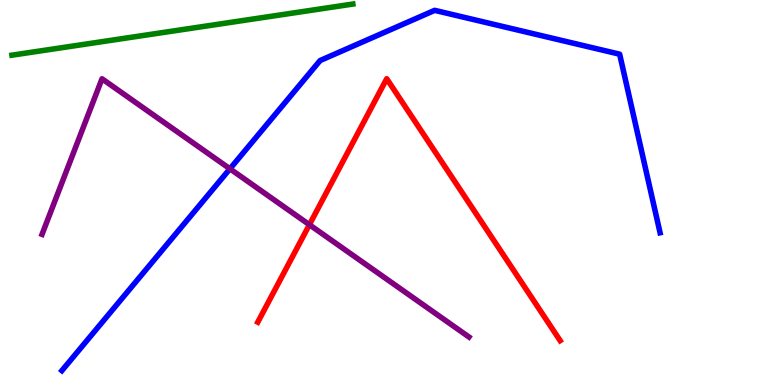[{'lines': ['blue', 'red'], 'intersections': []}, {'lines': ['green', 'red'], 'intersections': []}, {'lines': ['purple', 'red'], 'intersections': [{'x': 3.99, 'y': 4.16}]}, {'lines': ['blue', 'green'], 'intersections': []}, {'lines': ['blue', 'purple'], 'intersections': [{'x': 2.97, 'y': 5.62}]}, {'lines': ['green', 'purple'], 'intersections': []}]